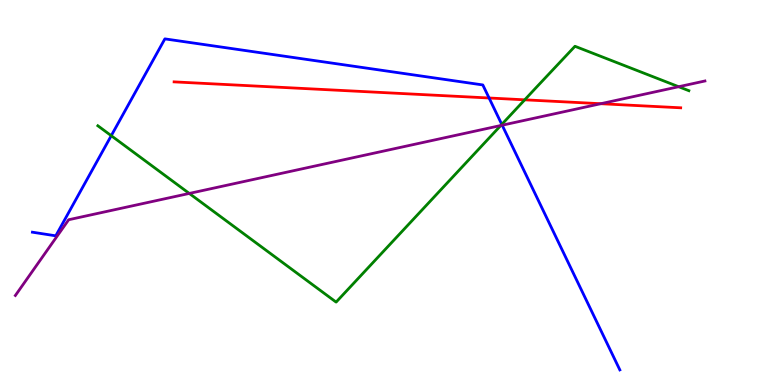[{'lines': ['blue', 'red'], 'intersections': [{'x': 6.31, 'y': 7.45}]}, {'lines': ['green', 'red'], 'intersections': [{'x': 6.77, 'y': 7.41}]}, {'lines': ['purple', 'red'], 'intersections': [{'x': 7.75, 'y': 7.31}]}, {'lines': ['blue', 'green'], 'intersections': [{'x': 1.44, 'y': 6.48}, {'x': 6.47, 'y': 6.77}]}, {'lines': ['blue', 'purple'], 'intersections': [{'x': 6.48, 'y': 6.75}]}, {'lines': ['green', 'purple'], 'intersections': [{'x': 2.44, 'y': 4.98}, {'x': 6.46, 'y': 6.74}, {'x': 8.76, 'y': 7.75}]}]